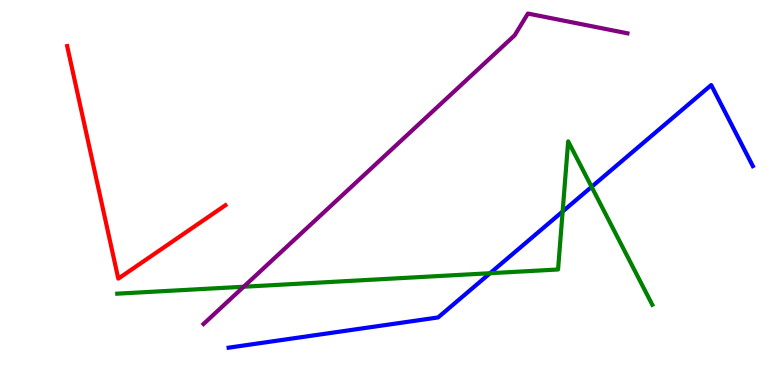[{'lines': ['blue', 'red'], 'intersections': []}, {'lines': ['green', 'red'], 'intersections': []}, {'lines': ['purple', 'red'], 'intersections': []}, {'lines': ['blue', 'green'], 'intersections': [{'x': 6.32, 'y': 2.9}, {'x': 7.26, 'y': 4.51}, {'x': 7.63, 'y': 5.15}]}, {'lines': ['blue', 'purple'], 'intersections': []}, {'lines': ['green', 'purple'], 'intersections': [{'x': 3.14, 'y': 2.55}]}]